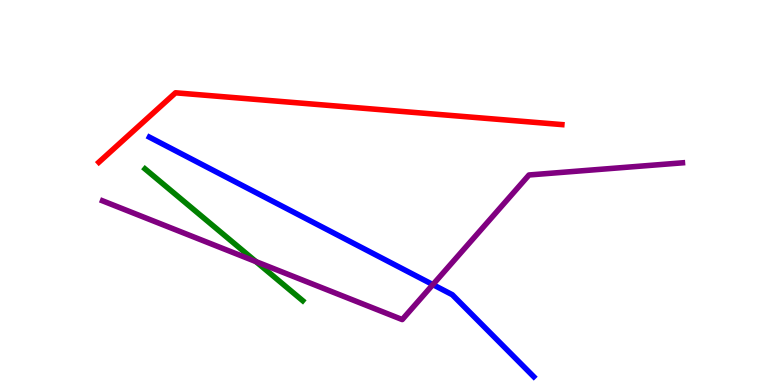[{'lines': ['blue', 'red'], 'intersections': []}, {'lines': ['green', 'red'], 'intersections': []}, {'lines': ['purple', 'red'], 'intersections': []}, {'lines': ['blue', 'green'], 'intersections': []}, {'lines': ['blue', 'purple'], 'intersections': [{'x': 5.59, 'y': 2.61}]}, {'lines': ['green', 'purple'], 'intersections': [{'x': 3.3, 'y': 3.21}]}]